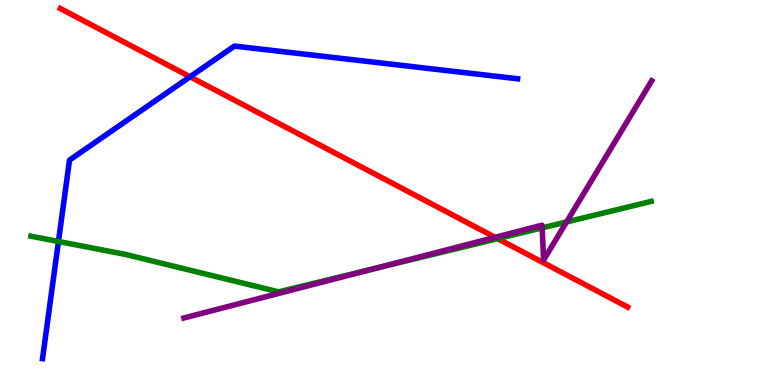[{'lines': ['blue', 'red'], 'intersections': [{'x': 2.45, 'y': 8.01}]}, {'lines': ['green', 'red'], 'intersections': [{'x': 6.42, 'y': 3.8}]}, {'lines': ['purple', 'red'], 'intersections': [{'x': 6.39, 'y': 3.84}]}, {'lines': ['blue', 'green'], 'intersections': [{'x': 0.754, 'y': 3.73}]}, {'lines': ['blue', 'purple'], 'intersections': []}, {'lines': ['green', 'purple'], 'intersections': [{'x': 4.84, 'y': 3.03}, {'x': 7.0, 'y': 4.08}, {'x': 7.31, 'y': 4.24}]}]